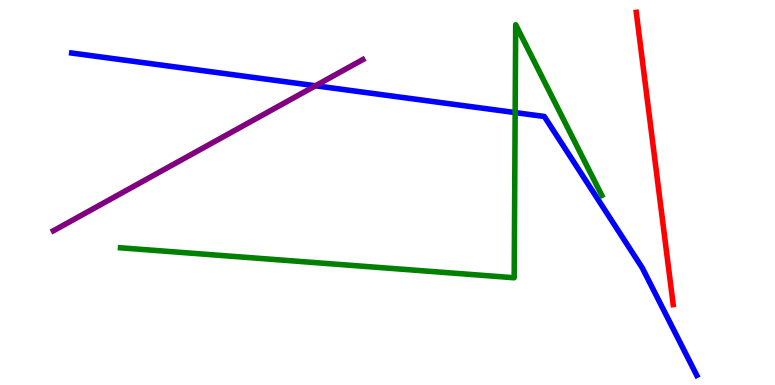[{'lines': ['blue', 'red'], 'intersections': []}, {'lines': ['green', 'red'], 'intersections': []}, {'lines': ['purple', 'red'], 'intersections': []}, {'lines': ['blue', 'green'], 'intersections': [{'x': 6.65, 'y': 7.08}]}, {'lines': ['blue', 'purple'], 'intersections': [{'x': 4.07, 'y': 7.77}]}, {'lines': ['green', 'purple'], 'intersections': []}]